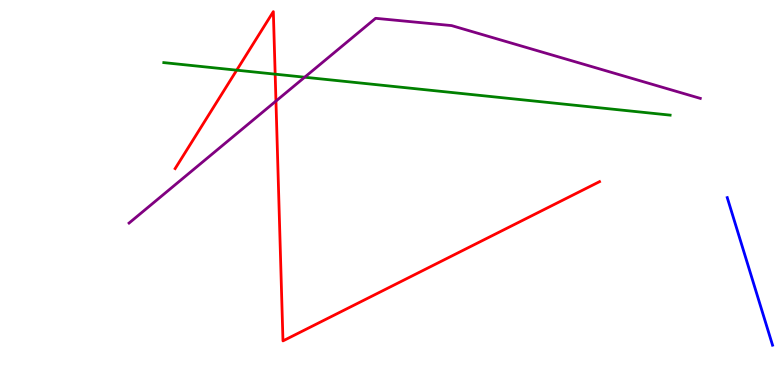[{'lines': ['blue', 'red'], 'intersections': []}, {'lines': ['green', 'red'], 'intersections': [{'x': 3.05, 'y': 8.18}, {'x': 3.55, 'y': 8.07}]}, {'lines': ['purple', 'red'], 'intersections': [{'x': 3.56, 'y': 7.37}]}, {'lines': ['blue', 'green'], 'intersections': []}, {'lines': ['blue', 'purple'], 'intersections': []}, {'lines': ['green', 'purple'], 'intersections': [{'x': 3.93, 'y': 7.99}]}]